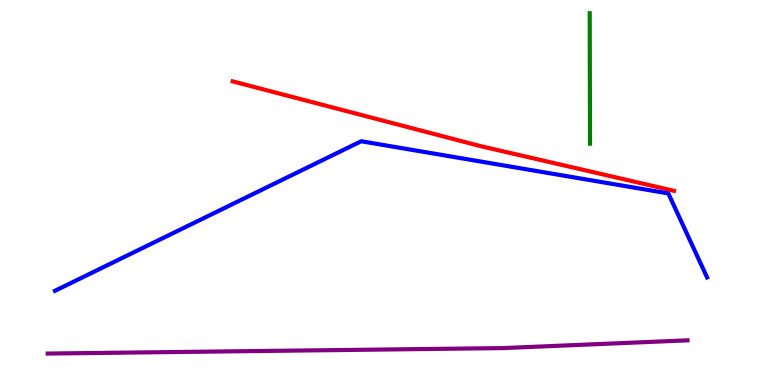[{'lines': ['blue', 'red'], 'intersections': []}, {'lines': ['green', 'red'], 'intersections': []}, {'lines': ['purple', 'red'], 'intersections': []}, {'lines': ['blue', 'green'], 'intersections': []}, {'lines': ['blue', 'purple'], 'intersections': []}, {'lines': ['green', 'purple'], 'intersections': []}]